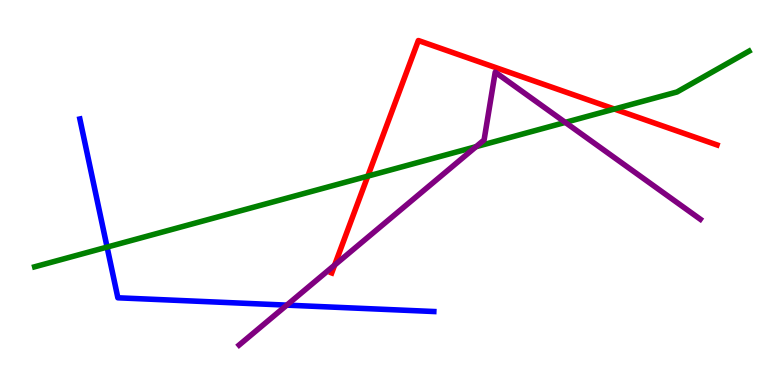[{'lines': ['blue', 'red'], 'intersections': []}, {'lines': ['green', 'red'], 'intersections': [{'x': 4.75, 'y': 5.43}, {'x': 7.93, 'y': 7.17}]}, {'lines': ['purple', 'red'], 'intersections': [{'x': 4.32, 'y': 3.11}]}, {'lines': ['blue', 'green'], 'intersections': [{'x': 1.38, 'y': 3.58}]}, {'lines': ['blue', 'purple'], 'intersections': [{'x': 3.7, 'y': 2.07}]}, {'lines': ['green', 'purple'], 'intersections': [{'x': 6.14, 'y': 6.19}, {'x': 7.29, 'y': 6.82}]}]